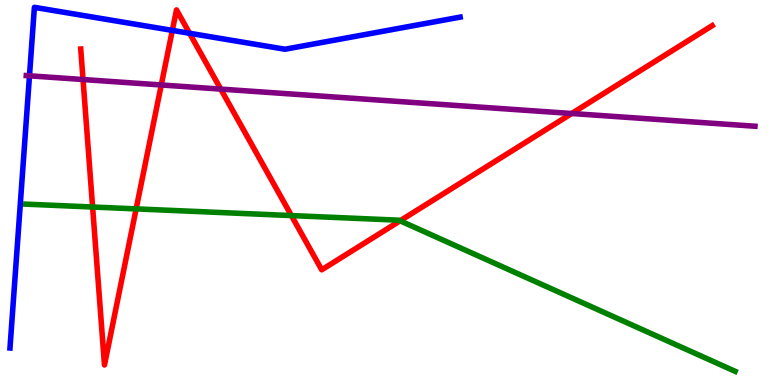[{'lines': ['blue', 'red'], 'intersections': [{'x': 2.22, 'y': 9.21}, {'x': 2.45, 'y': 9.14}]}, {'lines': ['green', 'red'], 'intersections': [{'x': 1.19, 'y': 4.62}, {'x': 1.76, 'y': 4.57}, {'x': 3.76, 'y': 4.4}, {'x': 5.16, 'y': 4.26}]}, {'lines': ['purple', 'red'], 'intersections': [{'x': 1.07, 'y': 7.93}, {'x': 2.08, 'y': 7.79}, {'x': 2.85, 'y': 7.69}, {'x': 7.38, 'y': 7.05}]}, {'lines': ['blue', 'green'], 'intersections': []}, {'lines': ['blue', 'purple'], 'intersections': [{'x': 0.38, 'y': 8.03}]}, {'lines': ['green', 'purple'], 'intersections': []}]